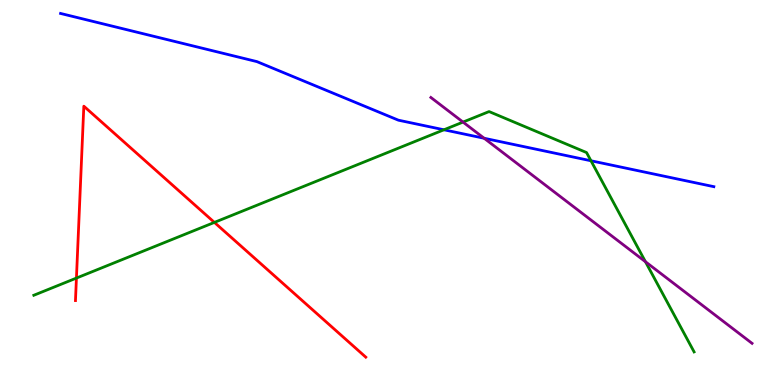[{'lines': ['blue', 'red'], 'intersections': []}, {'lines': ['green', 'red'], 'intersections': [{'x': 0.986, 'y': 2.78}, {'x': 2.77, 'y': 4.22}]}, {'lines': ['purple', 'red'], 'intersections': []}, {'lines': ['blue', 'green'], 'intersections': [{'x': 5.73, 'y': 6.63}, {'x': 7.63, 'y': 5.82}]}, {'lines': ['blue', 'purple'], 'intersections': [{'x': 6.25, 'y': 6.41}]}, {'lines': ['green', 'purple'], 'intersections': [{'x': 5.97, 'y': 6.83}, {'x': 8.33, 'y': 3.2}]}]